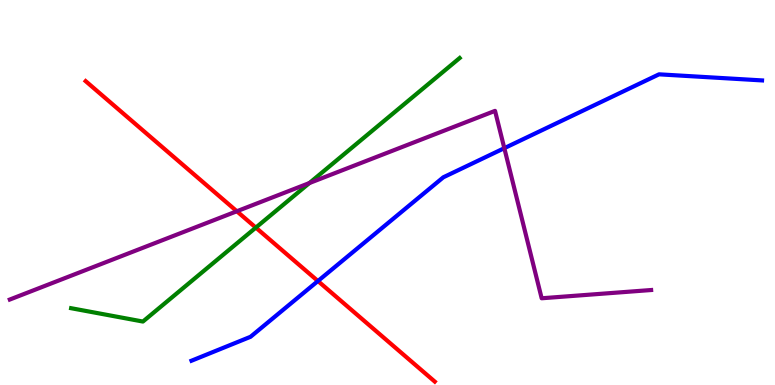[{'lines': ['blue', 'red'], 'intersections': [{'x': 4.1, 'y': 2.7}]}, {'lines': ['green', 'red'], 'intersections': [{'x': 3.3, 'y': 4.09}]}, {'lines': ['purple', 'red'], 'intersections': [{'x': 3.06, 'y': 4.51}]}, {'lines': ['blue', 'green'], 'intersections': []}, {'lines': ['blue', 'purple'], 'intersections': [{'x': 6.51, 'y': 6.15}]}, {'lines': ['green', 'purple'], 'intersections': [{'x': 3.99, 'y': 5.25}]}]